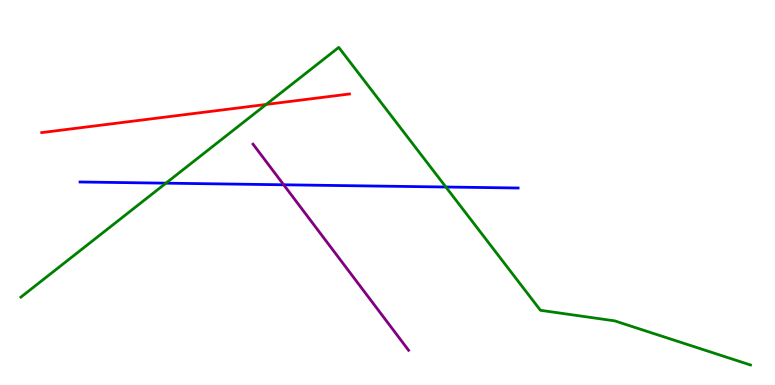[{'lines': ['blue', 'red'], 'intersections': []}, {'lines': ['green', 'red'], 'intersections': [{'x': 3.43, 'y': 7.29}]}, {'lines': ['purple', 'red'], 'intersections': []}, {'lines': ['blue', 'green'], 'intersections': [{'x': 2.14, 'y': 5.24}, {'x': 5.75, 'y': 5.14}]}, {'lines': ['blue', 'purple'], 'intersections': [{'x': 3.66, 'y': 5.2}]}, {'lines': ['green', 'purple'], 'intersections': []}]